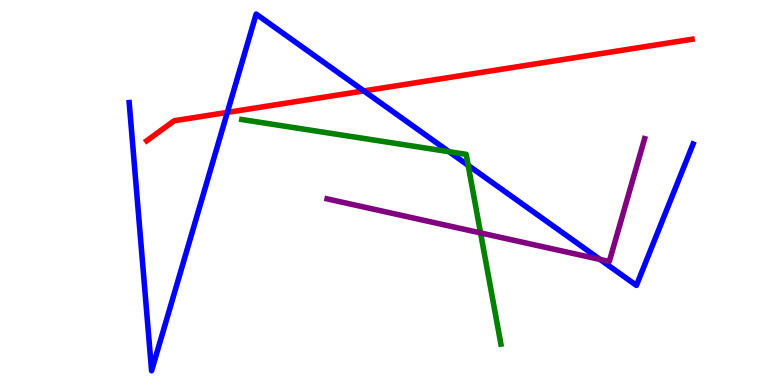[{'lines': ['blue', 'red'], 'intersections': [{'x': 2.93, 'y': 7.08}, {'x': 4.69, 'y': 7.64}]}, {'lines': ['green', 'red'], 'intersections': []}, {'lines': ['purple', 'red'], 'intersections': []}, {'lines': ['blue', 'green'], 'intersections': [{'x': 5.79, 'y': 6.06}, {'x': 6.04, 'y': 5.71}]}, {'lines': ['blue', 'purple'], 'intersections': [{'x': 7.74, 'y': 3.26}]}, {'lines': ['green', 'purple'], 'intersections': [{'x': 6.2, 'y': 3.95}]}]